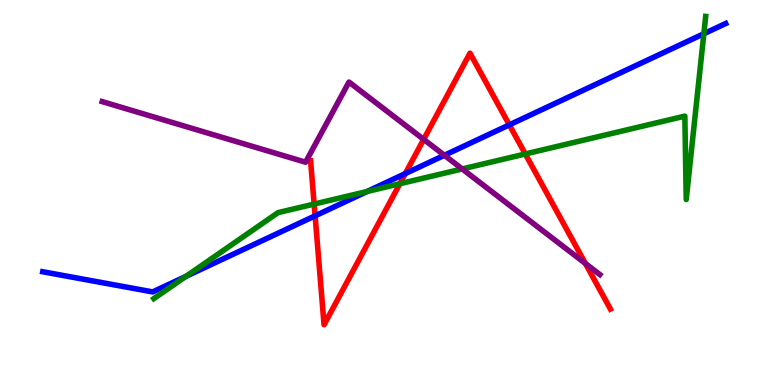[{'lines': ['blue', 'red'], 'intersections': [{'x': 4.07, 'y': 4.39}, {'x': 5.23, 'y': 5.49}, {'x': 6.57, 'y': 6.76}]}, {'lines': ['green', 'red'], 'intersections': [{'x': 4.05, 'y': 4.7}, {'x': 5.16, 'y': 5.23}, {'x': 6.78, 'y': 6.0}]}, {'lines': ['purple', 'red'], 'intersections': [{'x': 5.47, 'y': 6.38}, {'x': 7.55, 'y': 3.16}]}, {'lines': ['blue', 'green'], 'intersections': [{'x': 2.4, 'y': 2.82}, {'x': 4.74, 'y': 5.03}, {'x': 9.08, 'y': 9.12}]}, {'lines': ['blue', 'purple'], 'intersections': [{'x': 5.73, 'y': 5.97}]}, {'lines': ['green', 'purple'], 'intersections': [{'x': 5.96, 'y': 5.61}]}]